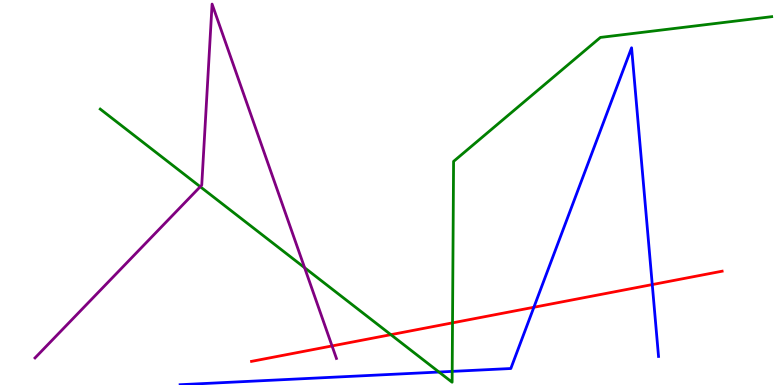[{'lines': ['blue', 'red'], 'intersections': [{'x': 6.89, 'y': 2.02}, {'x': 8.42, 'y': 2.61}]}, {'lines': ['green', 'red'], 'intersections': [{'x': 5.04, 'y': 1.31}, {'x': 5.84, 'y': 1.61}]}, {'lines': ['purple', 'red'], 'intersections': [{'x': 4.28, 'y': 1.01}]}, {'lines': ['blue', 'green'], 'intersections': [{'x': 5.66, 'y': 0.337}, {'x': 5.83, 'y': 0.354}]}, {'lines': ['blue', 'purple'], 'intersections': []}, {'lines': ['green', 'purple'], 'intersections': [{'x': 2.58, 'y': 5.15}, {'x': 3.93, 'y': 3.05}]}]